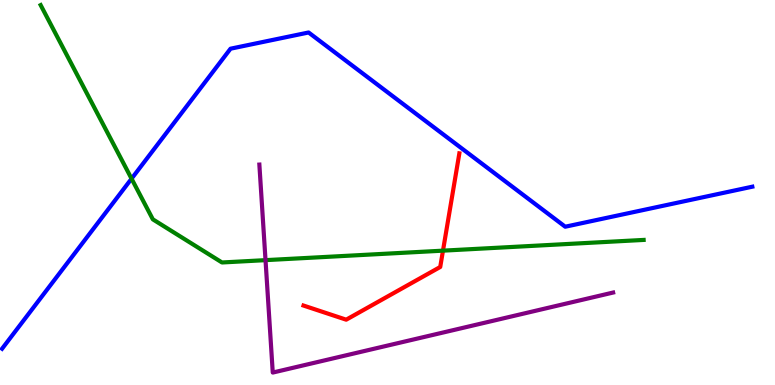[{'lines': ['blue', 'red'], 'intersections': []}, {'lines': ['green', 'red'], 'intersections': [{'x': 5.72, 'y': 3.49}]}, {'lines': ['purple', 'red'], 'intersections': []}, {'lines': ['blue', 'green'], 'intersections': [{'x': 1.7, 'y': 5.36}]}, {'lines': ['blue', 'purple'], 'intersections': []}, {'lines': ['green', 'purple'], 'intersections': [{'x': 3.43, 'y': 3.24}]}]